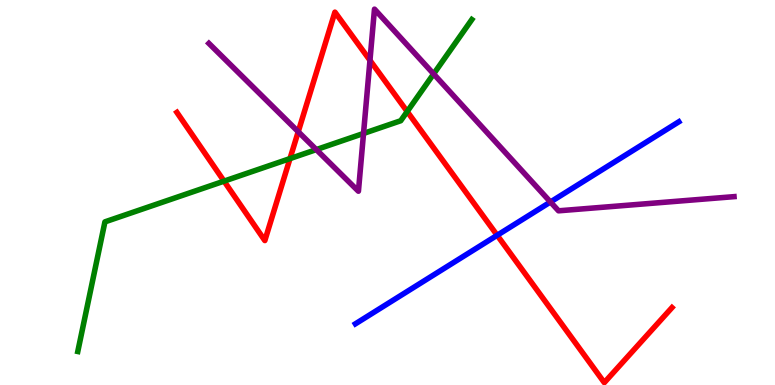[{'lines': ['blue', 'red'], 'intersections': [{'x': 6.42, 'y': 3.89}]}, {'lines': ['green', 'red'], 'intersections': [{'x': 2.89, 'y': 5.3}, {'x': 3.74, 'y': 5.88}, {'x': 5.25, 'y': 7.1}]}, {'lines': ['purple', 'red'], 'intersections': [{'x': 3.85, 'y': 6.58}, {'x': 4.77, 'y': 8.43}]}, {'lines': ['blue', 'green'], 'intersections': []}, {'lines': ['blue', 'purple'], 'intersections': [{'x': 7.1, 'y': 4.75}]}, {'lines': ['green', 'purple'], 'intersections': [{'x': 4.08, 'y': 6.11}, {'x': 4.69, 'y': 6.53}, {'x': 5.6, 'y': 8.08}]}]